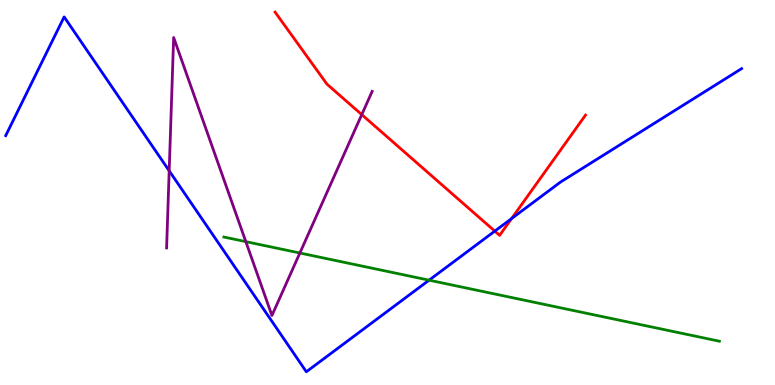[{'lines': ['blue', 'red'], 'intersections': [{'x': 6.38, 'y': 4.0}, {'x': 6.6, 'y': 4.32}]}, {'lines': ['green', 'red'], 'intersections': []}, {'lines': ['purple', 'red'], 'intersections': [{'x': 4.67, 'y': 7.02}]}, {'lines': ['blue', 'green'], 'intersections': [{'x': 5.54, 'y': 2.72}]}, {'lines': ['blue', 'purple'], 'intersections': [{'x': 2.18, 'y': 5.56}]}, {'lines': ['green', 'purple'], 'intersections': [{'x': 3.17, 'y': 3.72}, {'x': 3.87, 'y': 3.43}]}]